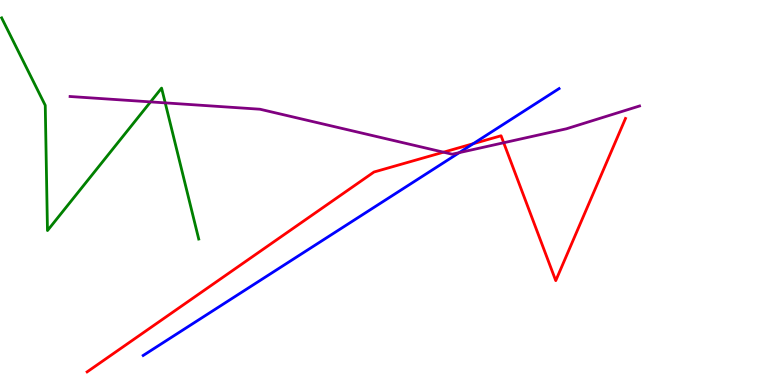[{'lines': ['blue', 'red'], 'intersections': [{'x': 6.11, 'y': 6.27}]}, {'lines': ['green', 'red'], 'intersections': []}, {'lines': ['purple', 'red'], 'intersections': [{'x': 5.72, 'y': 6.05}, {'x': 6.5, 'y': 6.29}]}, {'lines': ['blue', 'green'], 'intersections': []}, {'lines': ['blue', 'purple'], 'intersections': [{'x': 5.93, 'y': 6.04}]}, {'lines': ['green', 'purple'], 'intersections': [{'x': 1.94, 'y': 7.35}, {'x': 2.13, 'y': 7.33}]}]